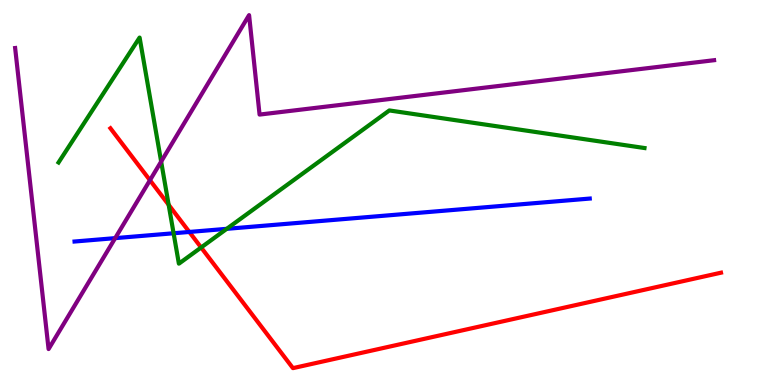[{'lines': ['blue', 'red'], 'intersections': [{'x': 2.44, 'y': 3.98}]}, {'lines': ['green', 'red'], 'intersections': [{'x': 2.18, 'y': 4.68}, {'x': 2.6, 'y': 3.57}]}, {'lines': ['purple', 'red'], 'intersections': [{'x': 1.93, 'y': 5.32}]}, {'lines': ['blue', 'green'], 'intersections': [{'x': 2.24, 'y': 3.94}, {'x': 2.93, 'y': 4.06}]}, {'lines': ['blue', 'purple'], 'intersections': [{'x': 1.49, 'y': 3.81}]}, {'lines': ['green', 'purple'], 'intersections': [{'x': 2.08, 'y': 5.8}]}]